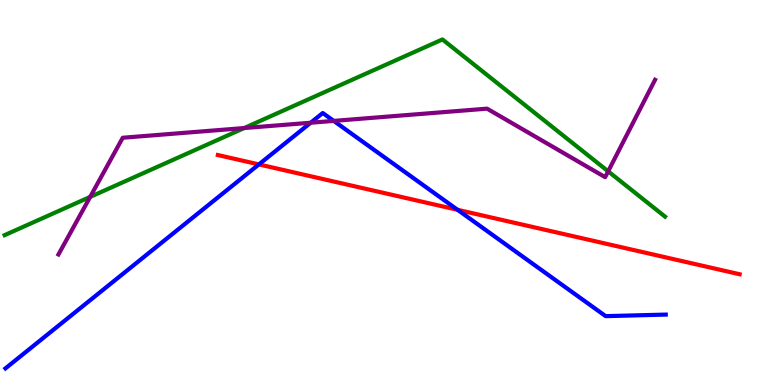[{'lines': ['blue', 'red'], 'intersections': [{'x': 3.34, 'y': 5.73}, {'x': 5.9, 'y': 4.55}]}, {'lines': ['green', 'red'], 'intersections': []}, {'lines': ['purple', 'red'], 'intersections': []}, {'lines': ['blue', 'green'], 'intersections': []}, {'lines': ['blue', 'purple'], 'intersections': [{'x': 4.01, 'y': 6.81}, {'x': 4.31, 'y': 6.86}]}, {'lines': ['green', 'purple'], 'intersections': [{'x': 1.16, 'y': 4.89}, {'x': 3.15, 'y': 6.67}, {'x': 7.85, 'y': 5.55}]}]